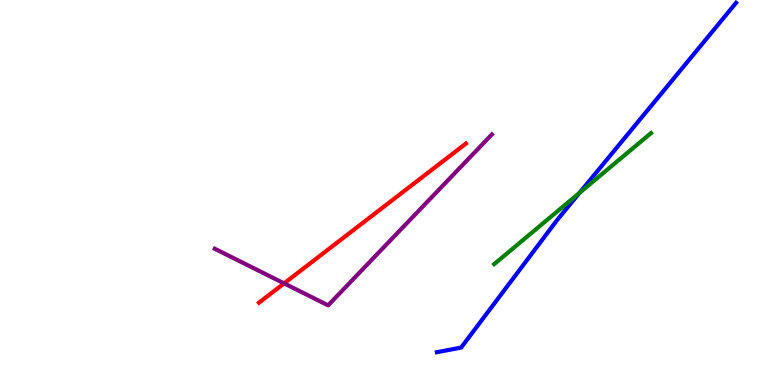[{'lines': ['blue', 'red'], 'intersections': []}, {'lines': ['green', 'red'], 'intersections': []}, {'lines': ['purple', 'red'], 'intersections': [{'x': 3.67, 'y': 2.64}]}, {'lines': ['blue', 'green'], 'intersections': [{'x': 7.48, 'y': 4.99}]}, {'lines': ['blue', 'purple'], 'intersections': []}, {'lines': ['green', 'purple'], 'intersections': []}]